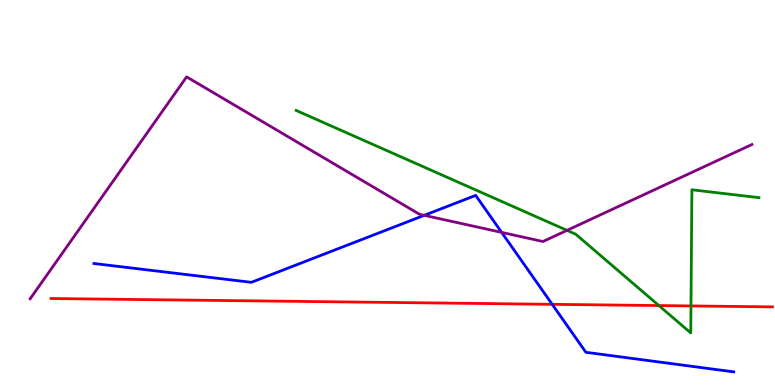[{'lines': ['blue', 'red'], 'intersections': [{'x': 7.13, 'y': 2.1}]}, {'lines': ['green', 'red'], 'intersections': [{'x': 8.5, 'y': 2.06}, {'x': 8.92, 'y': 2.05}]}, {'lines': ['purple', 'red'], 'intersections': []}, {'lines': ['blue', 'green'], 'intersections': []}, {'lines': ['blue', 'purple'], 'intersections': [{'x': 5.47, 'y': 4.41}, {'x': 6.47, 'y': 3.96}]}, {'lines': ['green', 'purple'], 'intersections': [{'x': 7.32, 'y': 4.02}]}]